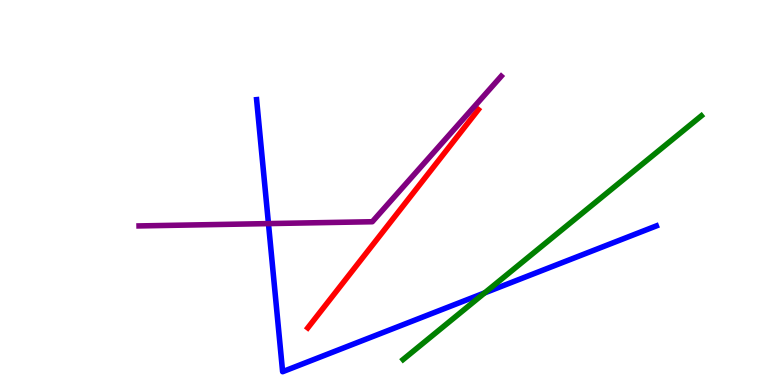[{'lines': ['blue', 'red'], 'intersections': []}, {'lines': ['green', 'red'], 'intersections': []}, {'lines': ['purple', 'red'], 'intersections': []}, {'lines': ['blue', 'green'], 'intersections': [{'x': 6.25, 'y': 2.39}]}, {'lines': ['blue', 'purple'], 'intersections': [{'x': 3.46, 'y': 4.19}]}, {'lines': ['green', 'purple'], 'intersections': []}]